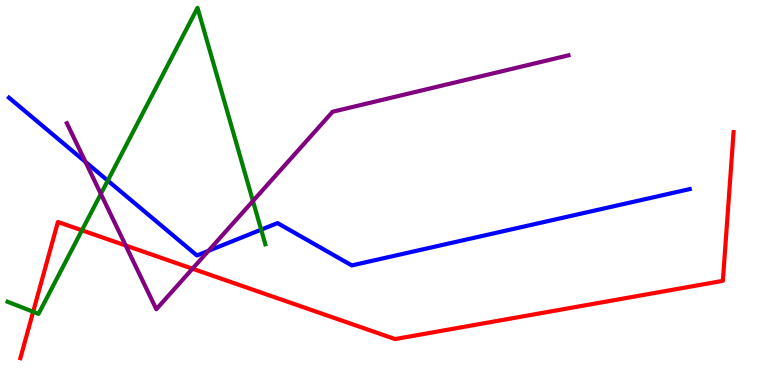[{'lines': ['blue', 'red'], 'intersections': []}, {'lines': ['green', 'red'], 'intersections': [{'x': 0.428, 'y': 1.9}, {'x': 1.06, 'y': 4.02}]}, {'lines': ['purple', 'red'], 'intersections': [{'x': 1.62, 'y': 3.62}, {'x': 2.48, 'y': 3.02}]}, {'lines': ['blue', 'green'], 'intersections': [{'x': 1.39, 'y': 5.31}, {'x': 3.37, 'y': 4.03}]}, {'lines': ['blue', 'purple'], 'intersections': [{'x': 1.1, 'y': 5.79}, {'x': 2.69, 'y': 3.48}]}, {'lines': ['green', 'purple'], 'intersections': [{'x': 1.3, 'y': 4.96}, {'x': 3.26, 'y': 4.78}]}]